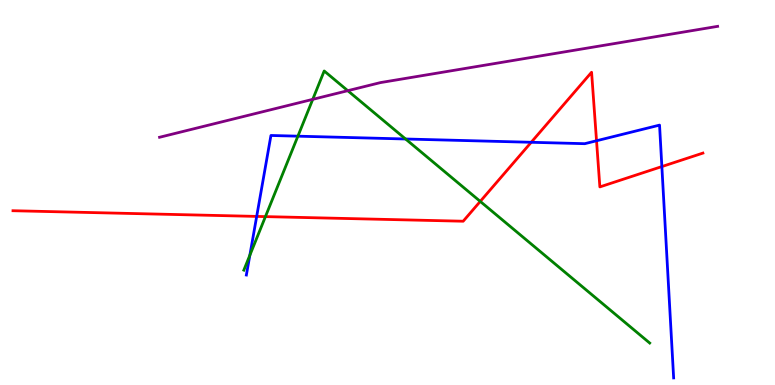[{'lines': ['blue', 'red'], 'intersections': [{'x': 3.31, 'y': 4.38}, {'x': 6.85, 'y': 6.3}, {'x': 7.7, 'y': 6.34}, {'x': 8.54, 'y': 5.67}]}, {'lines': ['green', 'red'], 'intersections': [{'x': 3.42, 'y': 4.37}, {'x': 6.2, 'y': 4.77}]}, {'lines': ['purple', 'red'], 'intersections': []}, {'lines': ['blue', 'green'], 'intersections': [{'x': 3.22, 'y': 3.37}, {'x': 3.84, 'y': 6.46}, {'x': 5.23, 'y': 6.39}]}, {'lines': ['blue', 'purple'], 'intersections': []}, {'lines': ['green', 'purple'], 'intersections': [{'x': 4.04, 'y': 7.42}, {'x': 4.49, 'y': 7.64}]}]